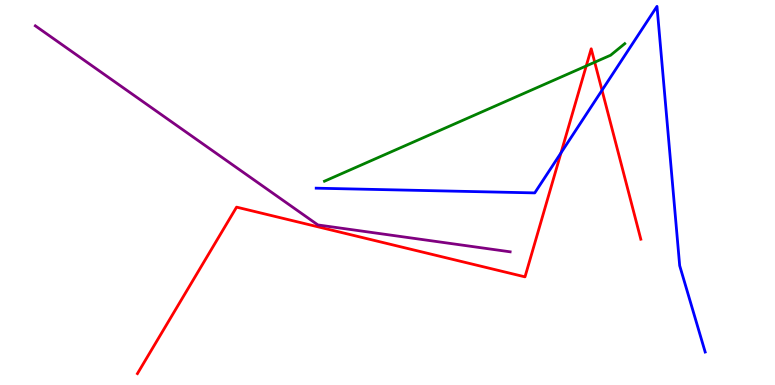[{'lines': ['blue', 'red'], 'intersections': [{'x': 7.24, 'y': 6.03}, {'x': 7.77, 'y': 7.66}]}, {'lines': ['green', 'red'], 'intersections': [{'x': 7.56, 'y': 8.29}, {'x': 7.67, 'y': 8.38}]}, {'lines': ['purple', 'red'], 'intersections': []}, {'lines': ['blue', 'green'], 'intersections': []}, {'lines': ['blue', 'purple'], 'intersections': []}, {'lines': ['green', 'purple'], 'intersections': []}]